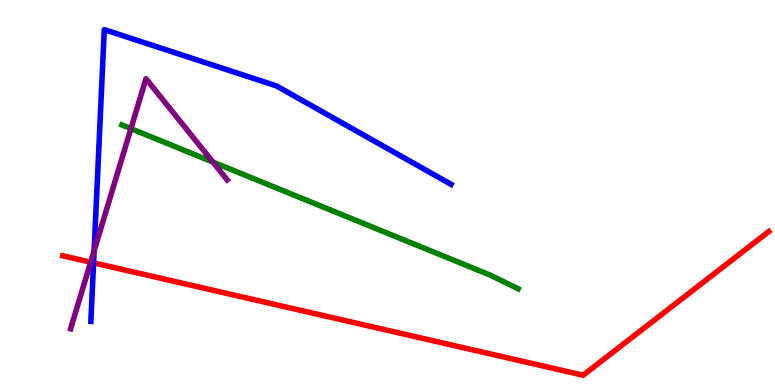[{'lines': ['blue', 'red'], 'intersections': [{'x': 1.21, 'y': 3.17}]}, {'lines': ['green', 'red'], 'intersections': []}, {'lines': ['purple', 'red'], 'intersections': [{'x': 1.17, 'y': 3.19}]}, {'lines': ['blue', 'green'], 'intersections': []}, {'lines': ['blue', 'purple'], 'intersections': [{'x': 1.21, 'y': 3.49}]}, {'lines': ['green', 'purple'], 'intersections': [{'x': 1.69, 'y': 6.66}, {'x': 2.75, 'y': 5.79}]}]